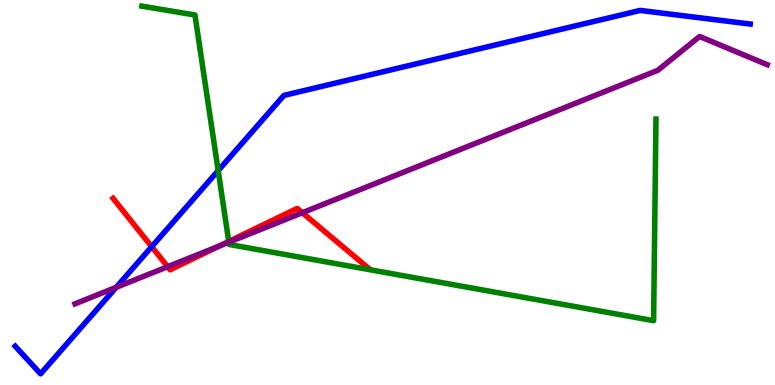[{'lines': ['blue', 'red'], 'intersections': [{'x': 1.96, 'y': 3.59}]}, {'lines': ['green', 'red'], 'intersections': [{'x': 2.95, 'y': 3.73}]}, {'lines': ['purple', 'red'], 'intersections': [{'x': 2.16, 'y': 3.07}, {'x': 2.83, 'y': 3.61}, {'x': 3.9, 'y': 4.47}]}, {'lines': ['blue', 'green'], 'intersections': [{'x': 2.82, 'y': 5.57}]}, {'lines': ['blue', 'purple'], 'intersections': [{'x': 1.5, 'y': 2.54}]}, {'lines': ['green', 'purple'], 'intersections': [{'x': 2.95, 'y': 3.71}]}]